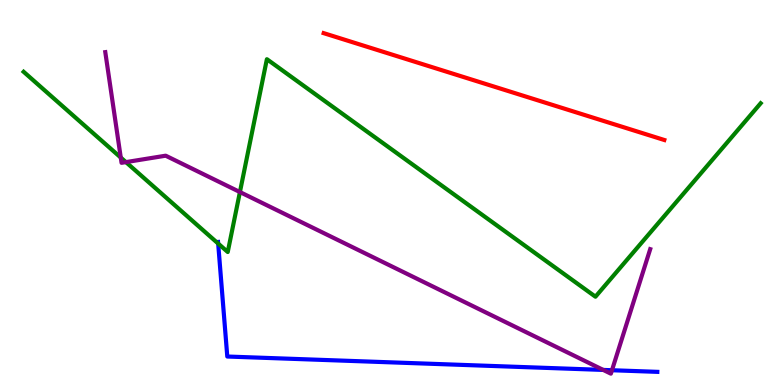[{'lines': ['blue', 'red'], 'intersections': []}, {'lines': ['green', 'red'], 'intersections': []}, {'lines': ['purple', 'red'], 'intersections': []}, {'lines': ['blue', 'green'], 'intersections': [{'x': 2.82, 'y': 3.67}]}, {'lines': ['blue', 'purple'], 'intersections': [{'x': 7.78, 'y': 0.392}, {'x': 7.9, 'y': 0.384}]}, {'lines': ['green', 'purple'], 'intersections': [{'x': 1.56, 'y': 5.91}, {'x': 1.62, 'y': 5.79}, {'x': 3.1, 'y': 5.01}]}]